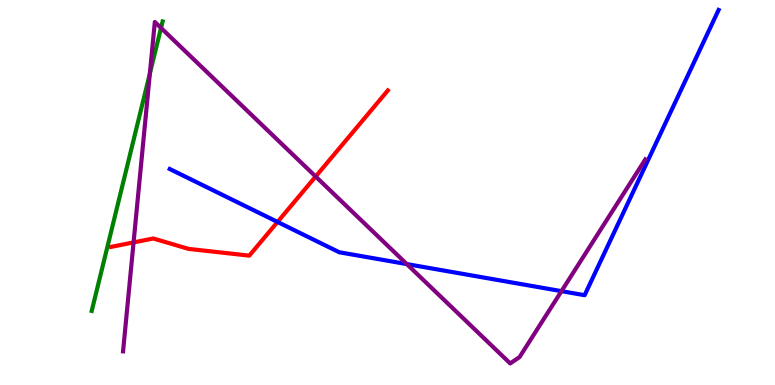[{'lines': ['blue', 'red'], 'intersections': [{'x': 3.58, 'y': 4.24}]}, {'lines': ['green', 'red'], 'intersections': []}, {'lines': ['purple', 'red'], 'intersections': [{'x': 1.72, 'y': 3.7}, {'x': 4.07, 'y': 5.42}]}, {'lines': ['blue', 'green'], 'intersections': []}, {'lines': ['blue', 'purple'], 'intersections': [{'x': 5.25, 'y': 3.14}, {'x': 7.24, 'y': 2.44}]}, {'lines': ['green', 'purple'], 'intersections': [{'x': 1.93, 'y': 8.09}, {'x': 2.08, 'y': 9.27}]}]